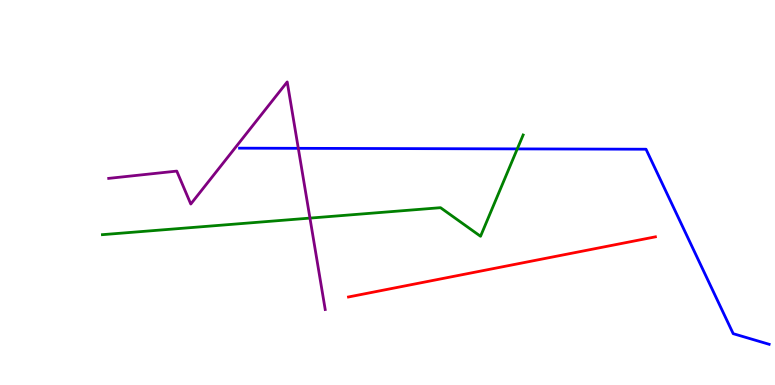[{'lines': ['blue', 'red'], 'intersections': []}, {'lines': ['green', 'red'], 'intersections': []}, {'lines': ['purple', 'red'], 'intersections': []}, {'lines': ['blue', 'green'], 'intersections': [{'x': 6.67, 'y': 6.13}]}, {'lines': ['blue', 'purple'], 'intersections': [{'x': 3.85, 'y': 6.15}]}, {'lines': ['green', 'purple'], 'intersections': [{'x': 4.0, 'y': 4.33}]}]